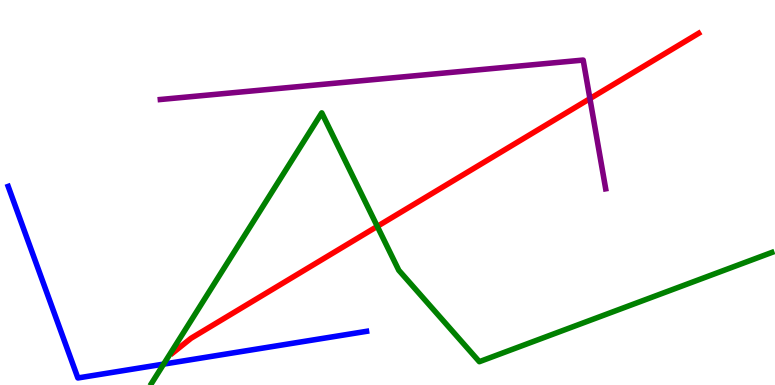[{'lines': ['blue', 'red'], 'intersections': []}, {'lines': ['green', 'red'], 'intersections': [{'x': 4.87, 'y': 4.12}]}, {'lines': ['purple', 'red'], 'intersections': [{'x': 7.61, 'y': 7.44}]}, {'lines': ['blue', 'green'], 'intersections': [{'x': 2.11, 'y': 0.543}]}, {'lines': ['blue', 'purple'], 'intersections': []}, {'lines': ['green', 'purple'], 'intersections': []}]